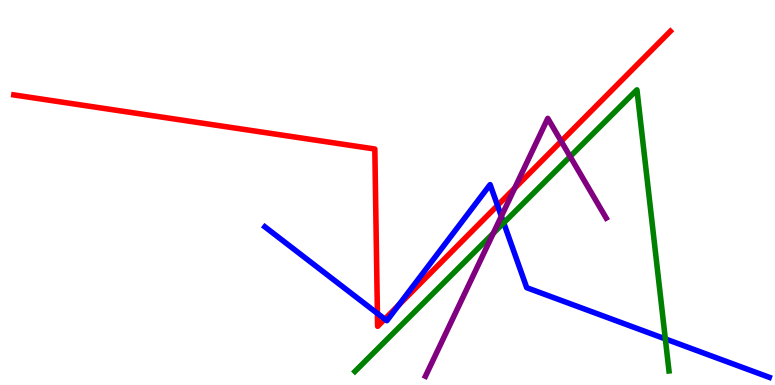[{'lines': ['blue', 'red'], 'intersections': [{'x': 4.87, 'y': 1.86}, {'x': 4.96, 'y': 1.71}, {'x': 5.14, 'y': 2.08}, {'x': 6.42, 'y': 4.66}]}, {'lines': ['green', 'red'], 'intersections': []}, {'lines': ['purple', 'red'], 'intersections': [{'x': 6.64, 'y': 5.11}, {'x': 7.24, 'y': 6.33}]}, {'lines': ['blue', 'green'], 'intersections': [{'x': 6.5, 'y': 4.21}, {'x': 8.59, 'y': 1.2}]}, {'lines': ['blue', 'purple'], 'intersections': [{'x': 6.47, 'y': 4.38}]}, {'lines': ['green', 'purple'], 'intersections': [{'x': 6.36, 'y': 3.94}, {'x': 7.36, 'y': 5.93}]}]